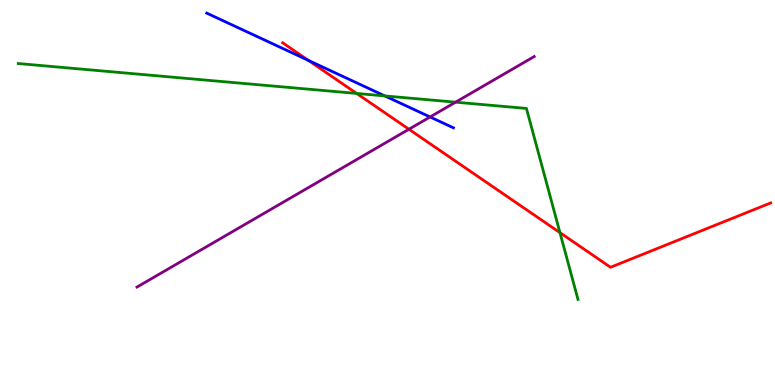[{'lines': ['blue', 'red'], 'intersections': [{'x': 3.98, 'y': 8.43}]}, {'lines': ['green', 'red'], 'intersections': [{'x': 4.6, 'y': 7.57}, {'x': 7.23, 'y': 3.96}]}, {'lines': ['purple', 'red'], 'intersections': [{'x': 5.28, 'y': 6.64}]}, {'lines': ['blue', 'green'], 'intersections': [{'x': 4.97, 'y': 7.51}]}, {'lines': ['blue', 'purple'], 'intersections': [{'x': 5.55, 'y': 6.96}]}, {'lines': ['green', 'purple'], 'intersections': [{'x': 5.88, 'y': 7.35}]}]